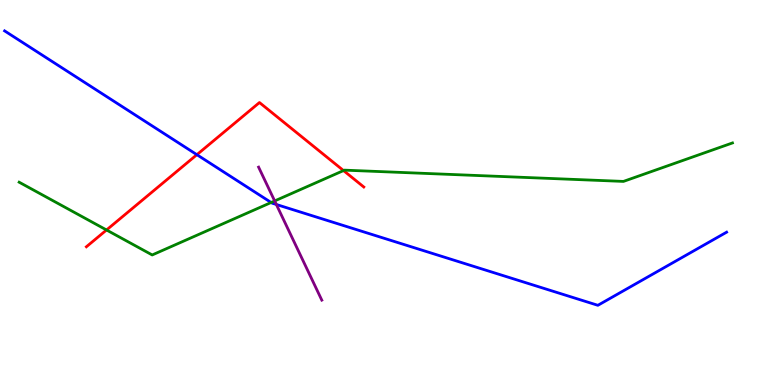[{'lines': ['blue', 'red'], 'intersections': [{'x': 2.54, 'y': 5.98}]}, {'lines': ['green', 'red'], 'intersections': [{'x': 1.37, 'y': 4.03}, {'x': 4.43, 'y': 5.57}]}, {'lines': ['purple', 'red'], 'intersections': []}, {'lines': ['blue', 'green'], 'intersections': [{'x': 3.5, 'y': 4.74}]}, {'lines': ['blue', 'purple'], 'intersections': [{'x': 3.57, 'y': 4.69}]}, {'lines': ['green', 'purple'], 'intersections': [{'x': 3.54, 'y': 4.78}]}]